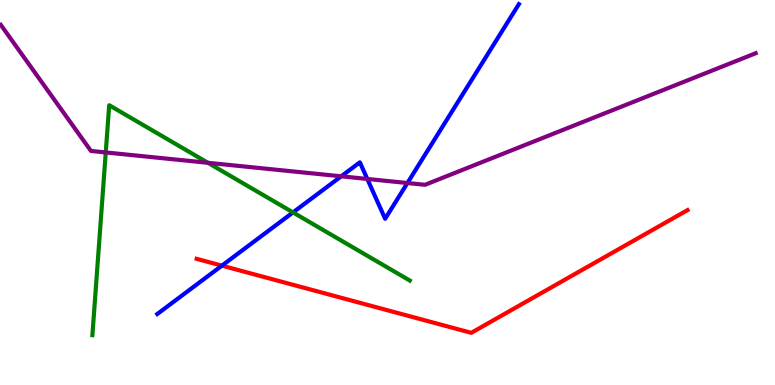[{'lines': ['blue', 'red'], 'intersections': [{'x': 2.86, 'y': 3.1}]}, {'lines': ['green', 'red'], 'intersections': []}, {'lines': ['purple', 'red'], 'intersections': []}, {'lines': ['blue', 'green'], 'intersections': [{'x': 3.78, 'y': 4.48}]}, {'lines': ['blue', 'purple'], 'intersections': [{'x': 4.4, 'y': 5.42}, {'x': 4.74, 'y': 5.35}, {'x': 5.26, 'y': 5.25}]}, {'lines': ['green', 'purple'], 'intersections': [{'x': 1.36, 'y': 6.04}, {'x': 2.68, 'y': 5.77}]}]